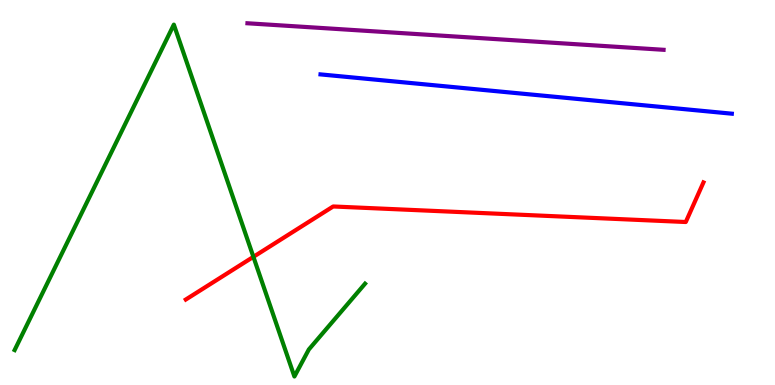[{'lines': ['blue', 'red'], 'intersections': []}, {'lines': ['green', 'red'], 'intersections': [{'x': 3.27, 'y': 3.33}]}, {'lines': ['purple', 'red'], 'intersections': []}, {'lines': ['blue', 'green'], 'intersections': []}, {'lines': ['blue', 'purple'], 'intersections': []}, {'lines': ['green', 'purple'], 'intersections': []}]